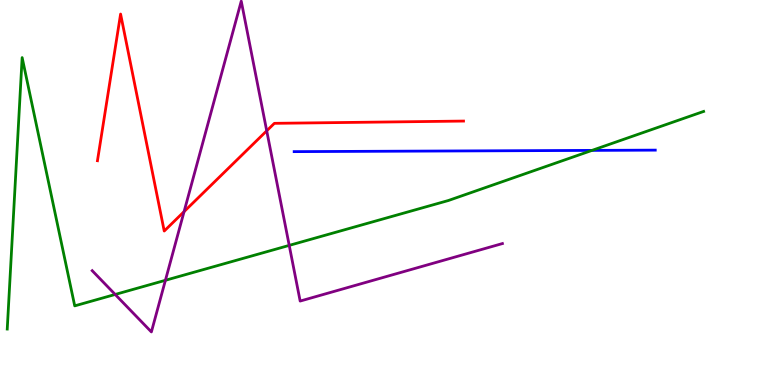[{'lines': ['blue', 'red'], 'intersections': []}, {'lines': ['green', 'red'], 'intersections': []}, {'lines': ['purple', 'red'], 'intersections': [{'x': 2.38, 'y': 4.5}, {'x': 3.44, 'y': 6.6}]}, {'lines': ['blue', 'green'], 'intersections': [{'x': 7.64, 'y': 6.09}]}, {'lines': ['blue', 'purple'], 'intersections': []}, {'lines': ['green', 'purple'], 'intersections': [{'x': 1.49, 'y': 2.35}, {'x': 2.13, 'y': 2.72}, {'x': 3.73, 'y': 3.63}]}]